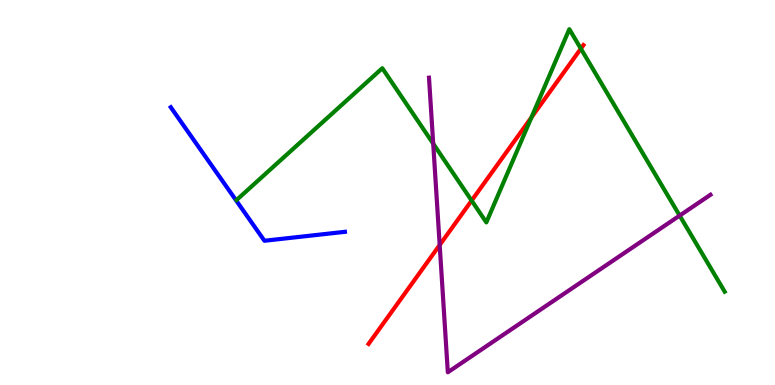[{'lines': ['blue', 'red'], 'intersections': []}, {'lines': ['green', 'red'], 'intersections': [{'x': 6.09, 'y': 4.79}, {'x': 6.86, 'y': 6.95}, {'x': 7.5, 'y': 8.74}]}, {'lines': ['purple', 'red'], 'intersections': [{'x': 5.67, 'y': 3.64}]}, {'lines': ['blue', 'green'], 'intersections': []}, {'lines': ['blue', 'purple'], 'intersections': []}, {'lines': ['green', 'purple'], 'intersections': [{'x': 5.59, 'y': 6.27}, {'x': 8.77, 'y': 4.4}]}]